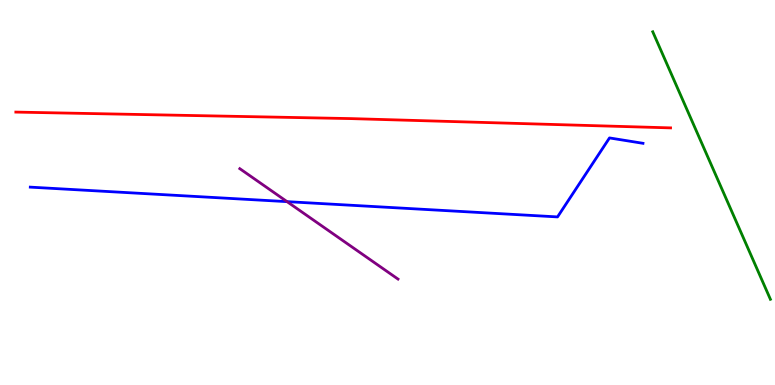[{'lines': ['blue', 'red'], 'intersections': []}, {'lines': ['green', 'red'], 'intersections': []}, {'lines': ['purple', 'red'], 'intersections': []}, {'lines': ['blue', 'green'], 'intersections': []}, {'lines': ['blue', 'purple'], 'intersections': [{'x': 3.7, 'y': 4.76}]}, {'lines': ['green', 'purple'], 'intersections': []}]